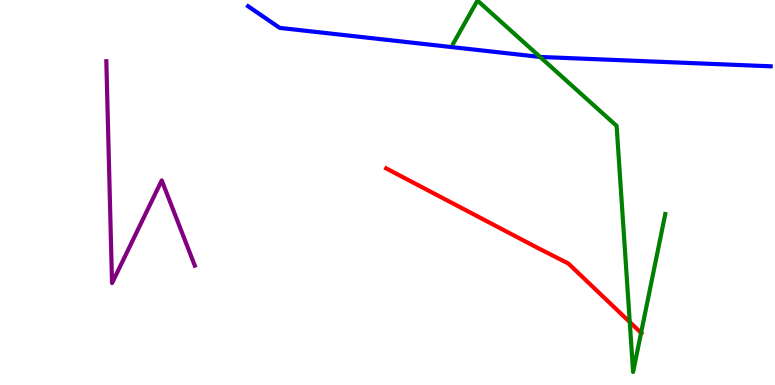[{'lines': ['blue', 'red'], 'intersections': []}, {'lines': ['green', 'red'], 'intersections': [{'x': 8.13, 'y': 1.64}, {'x': 8.27, 'y': 1.35}]}, {'lines': ['purple', 'red'], 'intersections': []}, {'lines': ['blue', 'green'], 'intersections': [{'x': 6.97, 'y': 8.52}]}, {'lines': ['blue', 'purple'], 'intersections': []}, {'lines': ['green', 'purple'], 'intersections': []}]